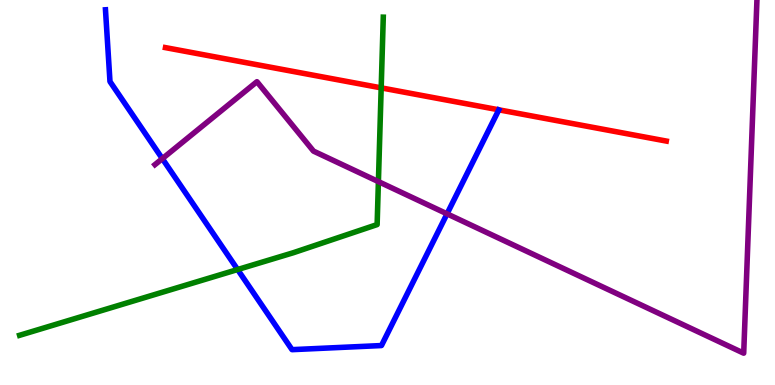[{'lines': ['blue', 'red'], 'intersections': []}, {'lines': ['green', 'red'], 'intersections': [{'x': 4.92, 'y': 7.72}]}, {'lines': ['purple', 'red'], 'intersections': []}, {'lines': ['blue', 'green'], 'intersections': [{'x': 3.07, 'y': 3.0}]}, {'lines': ['blue', 'purple'], 'intersections': [{'x': 2.09, 'y': 5.88}, {'x': 5.77, 'y': 4.45}]}, {'lines': ['green', 'purple'], 'intersections': [{'x': 4.88, 'y': 5.28}]}]